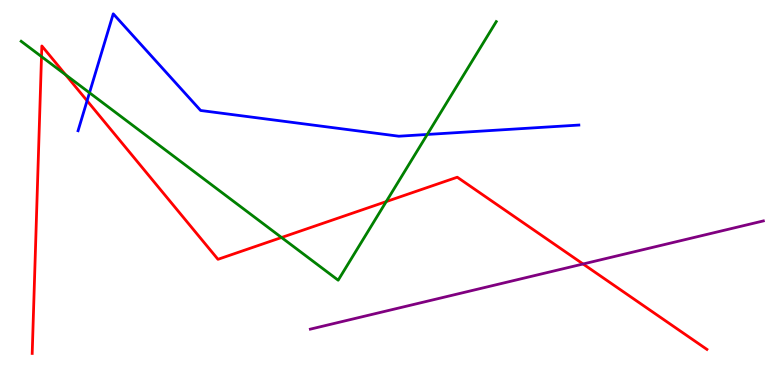[{'lines': ['blue', 'red'], 'intersections': [{'x': 1.12, 'y': 7.38}]}, {'lines': ['green', 'red'], 'intersections': [{'x': 0.535, 'y': 8.53}, {'x': 0.847, 'y': 8.06}, {'x': 3.63, 'y': 3.83}, {'x': 4.98, 'y': 4.76}]}, {'lines': ['purple', 'red'], 'intersections': [{'x': 7.52, 'y': 3.14}]}, {'lines': ['blue', 'green'], 'intersections': [{'x': 1.15, 'y': 7.59}, {'x': 5.51, 'y': 6.51}]}, {'lines': ['blue', 'purple'], 'intersections': []}, {'lines': ['green', 'purple'], 'intersections': []}]